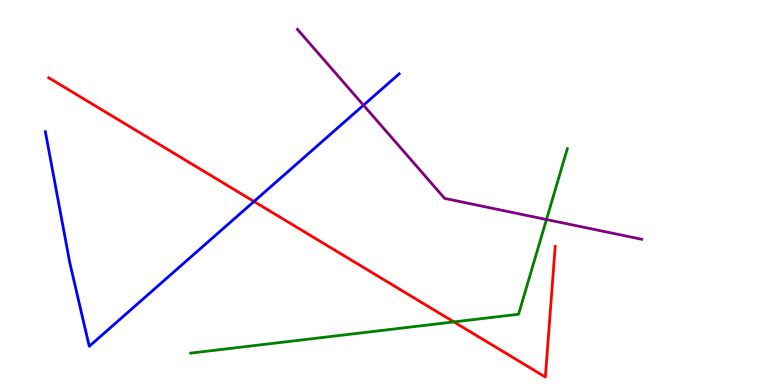[{'lines': ['blue', 'red'], 'intersections': [{'x': 3.28, 'y': 4.77}]}, {'lines': ['green', 'red'], 'intersections': [{'x': 5.86, 'y': 1.64}]}, {'lines': ['purple', 'red'], 'intersections': []}, {'lines': ['blue', 'green'], 'intersections': []}, {'lines': ['blue', 'purple'], 'intersections': [{'x': 4.69, 'y': 7.27}]}, {'lines': ['green', 'purple'], 'intersections': [{'x': 7.05, 'y': 4.3}]}]